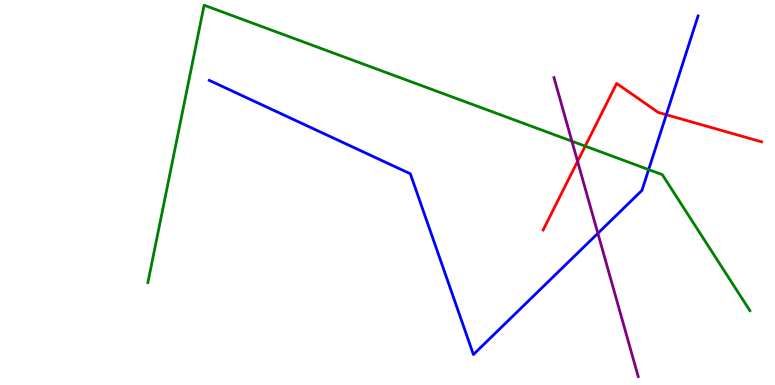[{'lines': ['blue', 'red'], 'intersections': [{'x': 8.6, 'y': 7.02}]}, {'lines': ['green', 'red'], 'intersections': [{'x': 7.55, 'y': 6.2}]}, {'lines': ['purple', 'red'], 'intersections': [{'x': 7.45, 'y': 5.81}]}, {'lines': ['blue', 'green'], 'intersections': [{'x': 8.37, 'y': 5.6}]}, {'lines': ['blue', 'purple'], 'intersections': [{'x': 7.71, 'y': 3.94}]}, {'lines': ['green', 'purple'], 'intersections': [{'x': 7.38, 'y': 6.33}]}]